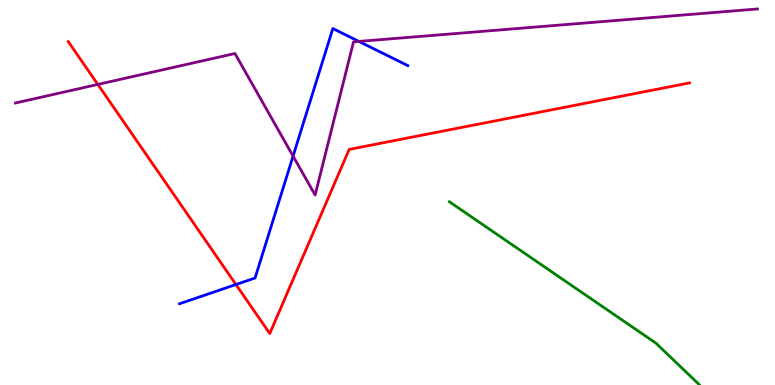[{'lines': ['blue', 'red'], 'intersections': [{'x': 3.04, 'y': 2.61}]}, {'lines': ['green', 'red'], 'intersections': []}, {'lines': ['purple', 'red'], 'intersections': [{'x': 1.26, 'y': 7.81}]}, {'lines': ['blue', 'green'], 'intersections': []}, {'lines': ['blue', 'purple'], 'intersections': [{'x': 3.78, 'y': 5.95}, {'x': 4.63, 'y': 8.92}]}, {'lines': ['green', 'purple'], 'intersections': []}]